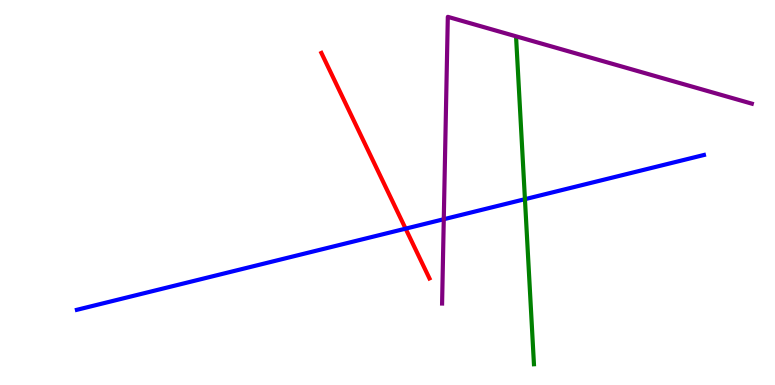[{'lines': ['blue', 'red'], 'intersections': [{'x': 5.23, 'y': 4.06}]}, {'lines': ['green', 'red'], 'intersections': []}, {'lines': ['purple', 'red'], 'intersections': []}, {'lines': ['blue', 'green'], 'intersections': [{'x': 6.77, 'y': 4.83}]}, {'lines': ['blue', 'purple'], 'intersections': [{'x': 5.73, 'y': 4.31}]}, {'lines': ['green', 'purple'], 'intersections': []}]